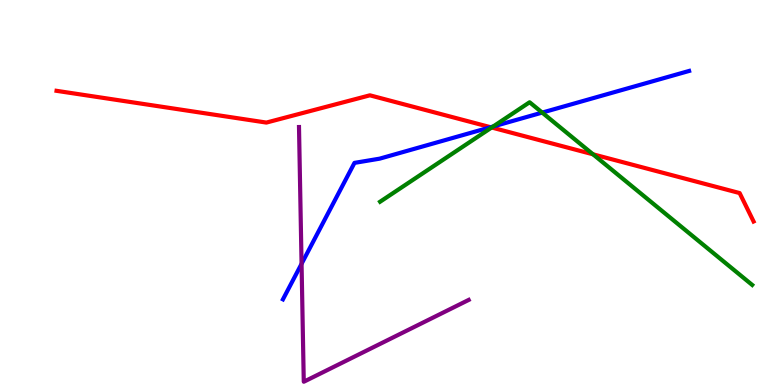[{'lines': ['blue', 'red'], 'intersections': [{'x': 6.33, 'y': 6.7}]}, {'lines': ['green', 'red'], 'intersections': [{'x': 6.34, 'y': 6.69}, {'x': 7.65, 'y': 5.99}]}, {'lines': ['purple', 'red'], 'intersections': []}, {'lines': ['blue', 'green'], 'intersections': [{'x': 6.36, 'y': 6.71}, {'x': 7.0, 'y': 7.08}]}, {'lines': ['blue', 'purple'], 'intersections': [{'x': 3.89, 'y': 3.15}]}, {'lines': ['green', 'purple'], 'intersections': []}]